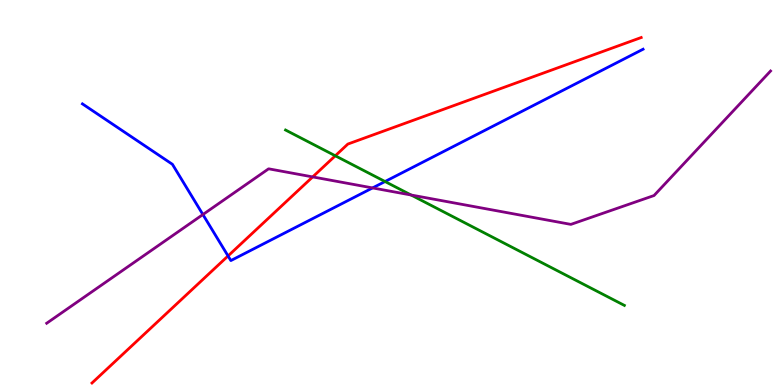[{'lines': ['blue', 'red'], 'intersections': [{'x': 2.94, 'y': 3.35}]}, {'lines': ['green', 'red'], 'intersections': [{'x': 4.33, 'y': 5.95}]}, {'lines': ['purple', 'red'], 'intersections': [{'x': 4.03, 'y': 5.4}]}, {'lines': ['blue', 'green'], 'intersections': [{'x': 4.97, 'y': 5.29}]}, {'lines': ['blue', 'purple'], 'intersections': [{'x': 2.62, 'y': 4.43}, {'x': 4.81, 'y': 5.12}]}, {'lines': ['green', 'purple'], 'intersections': [{'x': 5.3, 'y': 4.93}]}]